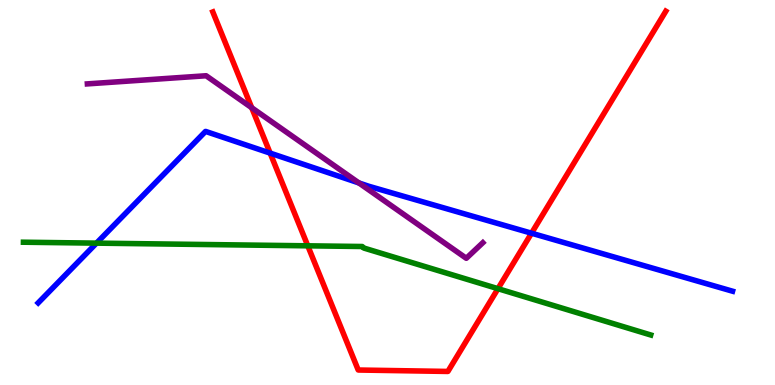[{'lines': ['blue', 'red'], 'intersections': [{'x': 3.49, 'y': 6.02}, {'x': 6.86, 'y': 3.94}]}, {'lines': ['green', 'red'], 'intersections': [{'x': 3.97, 'y': 3.62}, {'x': 6.43, 'y': 2.5}]}, {'lines': ['purple', 'red'], 'intersections': [{'x': 3.25, 'y': 7.2}]}, {'lines': ['blue', 'green'], 'intersections': [{'x': 1.25, 'y': 3.68}]}, {'lines': ['blue', 'purple'], 'intersections': [{'x': 4.63, 'y': 5.25}]}, {'lines': ['green', 'purple'], 'intersections': []}]